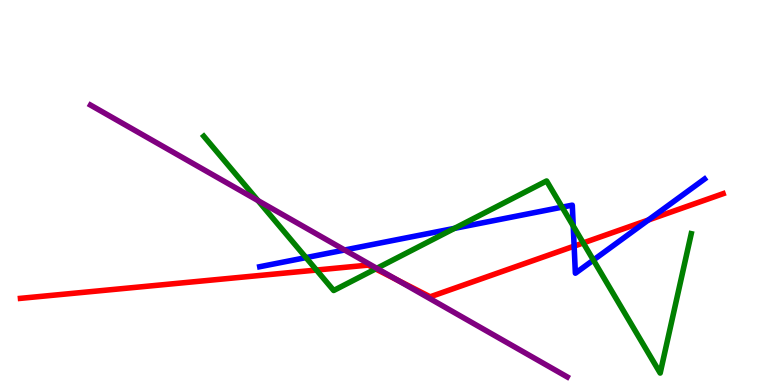[{'lines': ['blue', 'red'], 'intersections': [{'x': 7.41, 'y': 3.61}, {'x': 8.37, 'y': 4.29}]}, {'lines': ['green', 'red'], 'intersections': [{'x': 4.08, 'y': 2.99}, {'x': 4.85, 'y': 3.02}, {'x': 7.53, 'y': 3.69}]}, {'lines': ['purple', 'red'], 'intersections': [{'x': 5.12, 'y': 2.73}]}, {'lines': ['blue', 'green'], 'intersections': [{'x': 3.95, 'y': 3.31}, {'x': 5.86, 'y': 4.07}, {'x': 7.25, 'y': 4.62}, {'x': 7.4, 'y': 4.13}, {'x': 7.66, 'y': 3.24}]}, {'lines': ['blue', 'purple'], 'intersections': [{'x': 4.45, 'y': 3.51}]}, {'lines': ['green', 'purple'], 'intersections': [{'x': 3.33, 'y': 4.79}, {'x': 4.86, 'y': 3.03}]}]